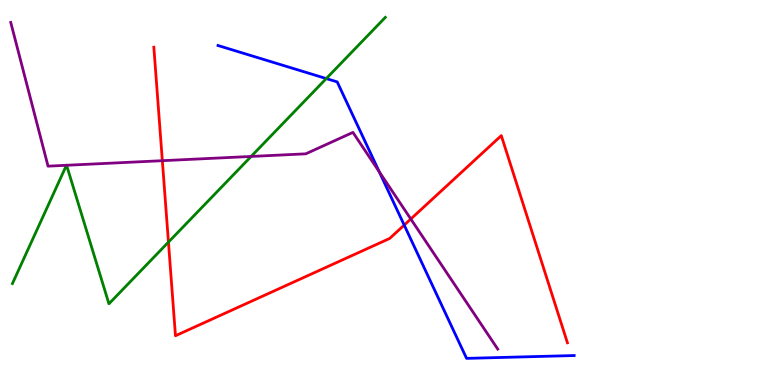[{'lines': ['blue', 'red'], 'intersections': [{'x': 5.22, 'y': 4.15}]}, {'lines': ['green', 'red'], 'intersections': [{'x': 2.17, 'y': 3.71}]}, {'lines': ['purple', 'red'], 'intersections': [{'x': 2.09, 'y': 5.83}, {'x': 5.3, 'y': 4.31}]}, {'lines': ['blue', 'green'], 'intersections': [{'x': 4.21, 'y': 7.96}]}, {'lines': ['blue', 'purple'], 'intersections': [{'x': 4.89, 'y': 5.54}]}, {'lines': ['green', 'purple'], 'intersections': [{'x': 0.857, 'y': 5.71}, {'x': 0.859, 'y': 5.71}, {'x': 3.24, 'y': 5.94}]}]